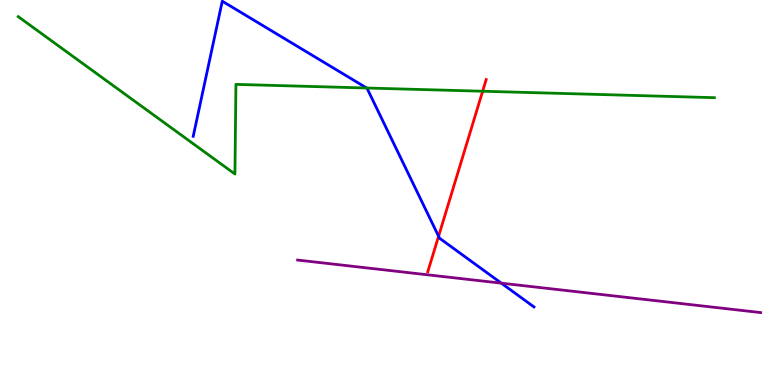[{'lines': ['blue', 'red'], 'intersections': [{'x': 5.66, 'y': 3.86}]}, {'lines': ['green', 'red'], 'intersections': [{'x': 6.23, 'y': 7.63}]}, {'lines': ['purple', 'red'], 'intersections': []}, {'lines': ['blue', 'green'], 'intersections': [{'x': 4.73, 'y': 7.71}]}, {'lines': ['blue', 'purple'], 'intersections': [{'x': 6.47, 'y': 2.65}]}, {'lines': ['green', 'purple'], 'intersections': []}]